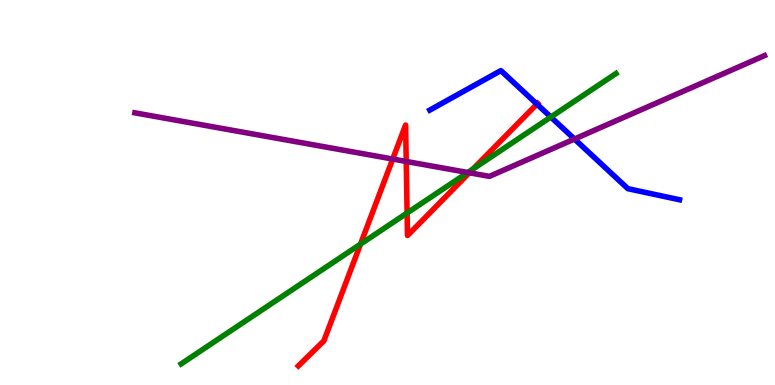[{'lines': ['blue', 'red'], 'intersections': [{'x': 6.93, 'y': 7.3}]}, {'lines': ['green', 'red'], 'intersections': [{'x': 4.65, 'y': 3.66}, {'x': 5.25, 'y': 4.47}, {'x': 6.1, 'y': 5.61}]}, {'lines': ['purple', 'red'], 'intersections': [{'x': 5.07, 'y': 5.87}, {'x': 5.24, 'y': 5.81}, {'x': 6.06, 'y': 5.51}]}, {'lines': ['blue', 'green'], 'intersections': [{'x': 7.11, 'y': 6.96}]}, {'lines': ['blue', 'purple'], 'intersections': [{'x': 7.41, 'y': 6.39}]}, {'lines': ['green', 'purple'], 'intersections': [{'x': 6.04, 'y': 5.52}]}]